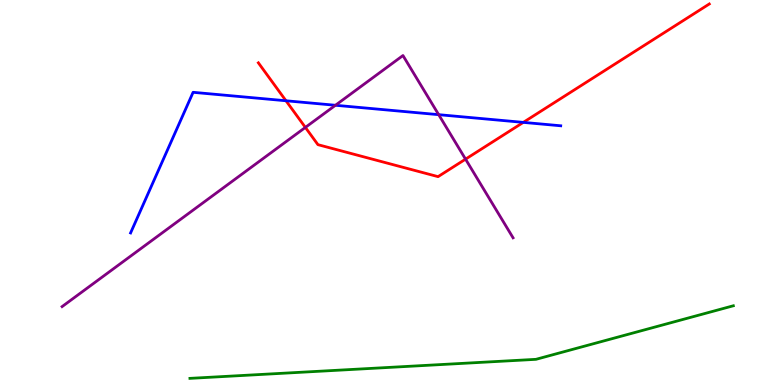[{'lines': ['blue', 'red'], 'intersections': [{'x': 3.69, 'y': 7.38}, {'x': 6.75, 'y': 6.82}]}, {'lines': ['green', 'red'], 'intersections': []}, {'lines': ['purple', 'red'], 'intersections': [{'x': 3.94, 'y': 6.69}, {'x': 6.01, 'y': 5.87}]}, {'lines': ['blue', 'green'], 'intersections': []}, {'lines': ['blue', 'purple'], 'intersections': [{'x': 4.33, 'y': 7.27}, {'x': 5.66, 'y': 7.02}]}, {'lines': ['green', 'purple'], 'intersections': []}]